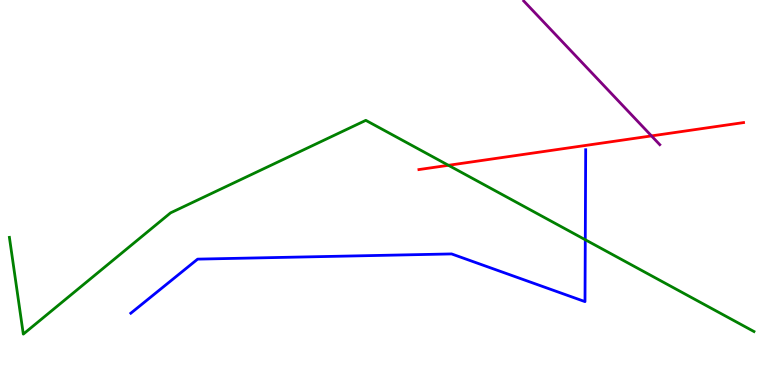[{'lines': ['blue', 'red'], 'intersections': []}, {'lines': ['green', 'red'], 'intersections': [{'x': 5.79, 'y': 5.71}]}, {'lines': ['purple', 'red'], 'intersections': [{'x': 8.41, 'y': 6.47}]}, {'lines': ['blue', 'green'], 'intersections': [{'x': 7.55, 'y': 3.77}]}, {'lines': ['blue', 'purple'], 'intersections': []}, {'lines': ['green', 'purple'], 'intersections': []}]